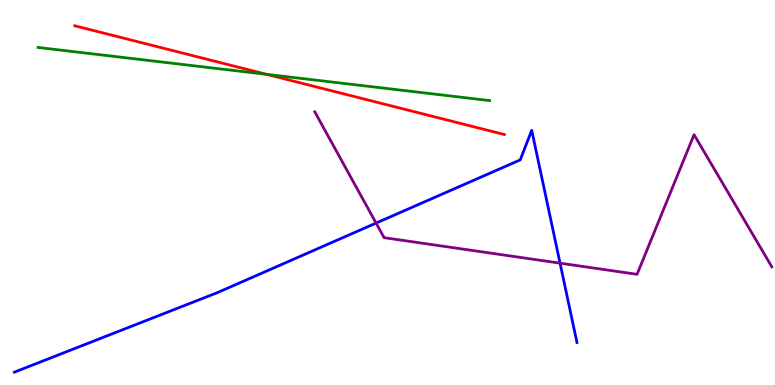[{'lines': ['blue', 'red'], 'intersections': []}, {'lines': ['green', 'red'], 'intersections': [{'x': 3.44, 'y': 8.07}]}, {'lines': ['purple', 'red'], 'intersections': []}, {'lines': ['blue', 'green'], 'intersections': []}, {'lines': ['blue', 'purple'], 'intersections': [{'x': 4.85, 'y': 4.21}, {'x': 7.23, 'y': 3.16}]}, {'lines': ['green', 'purple'], 'intersections': []}]